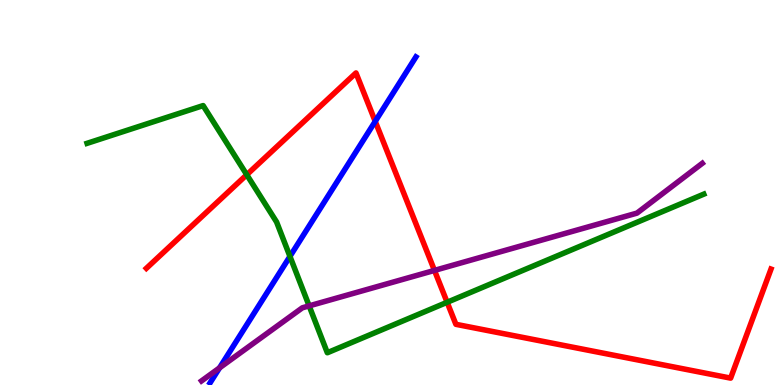[{'lines': ['blue', 'red'], 'intersections': [{'x': 4.84, 'y': 6.85}]}, {'lines': ['green', 'red'], 'intersections': [{'x': 3.18, 'y': 5.46}, {'x': 5.77, 'y': 2.15}]}, {'lines': ['purple', 'red'], 'intersections': [{'x': 5.61, 'y': 2.98}]}, {'lines': ['blue', 'green'], 'intersections': [{'x': 3.74, 'y': 3.34}]}, {'lines': ['blue', 'purple'], 'intersections': [{'x': 2.83, 'y': 0.446}]}, {'lines': ['green', 'purple'], 'intersections': [{'x': 3.99, 'y': 2.06}]}]